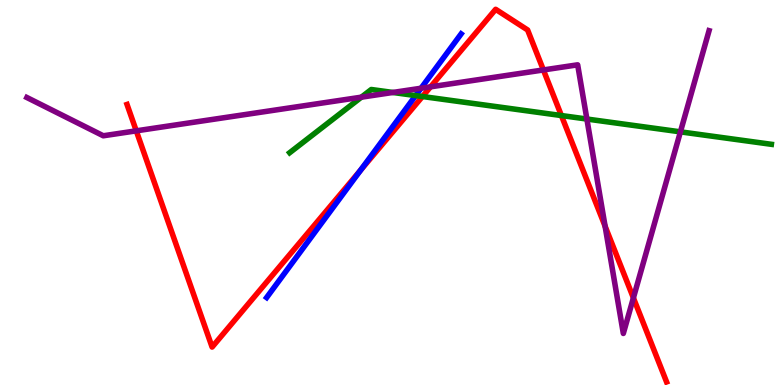[{'lines': ['blue', 'red'], 'intersections': [{'x': 4.65, 'y': 5.58}]}, {'lines': ['green', 'red'], 'intersections': [{'x': 5.45, 'y': 7.49}, {'x': 7.24, 'y': 7.0}]}, {'lines': ['purple', 'red'], 'intersections': [{'x': 1.76, 'y': 6.6}, {'x': 5.56, 'y': 7.74}, {'x': 7.01, 'y': 8.18}, {'x': 7.81, 'y': 4.12}, {'x': 8.17, 'y': 2.26}]}, {'lines': ['blue', 'green'], 'intersections': [{'x': 5.36, 'y': 7.52}]}, {'lines': ['blue', 'purple'], 'intersections': [{'x': 5.43, 'y': 7.71}]}, {'lines': ['green', 'purple'], 'intersections': [{'x': 4.66, 'y': 7.48}, {'x': 5.07, 'y': 7.6}, {'x': 7.57, 'y': 6.91}, {'x': 8.78, 'y': 6.58}]}]